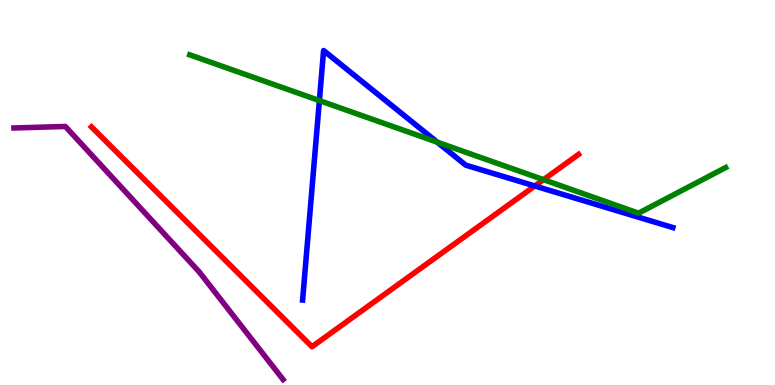[{'lines': ['blue', 'red'], 'intersections': [{'x': 6.9, 'y': 5.17}]}, {'lines': ['green', 'red'], 'intersections': [{'x': 7.01, 'y': 5.33}]}, {'lines': ['purple', 'red'], 'intersections': []}, {'lines': ['blue', 'green'], 'intersections': [{'x': 4.12, 'y': 7.39}, {'x': 5.64, 'y': 6.31}]}, {'lines': ['blue', 'purple'], 'intersections': []}, {'lines': ['green', 'purple'], 'intersections': []}]